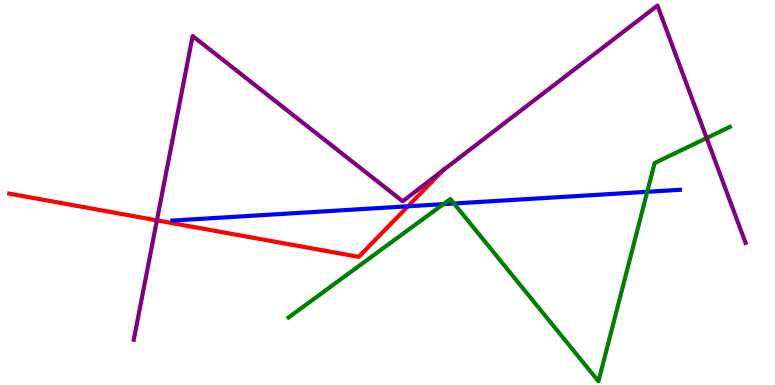[{'lines': ['blue', 'red'], 'intersections': [{'x': 5.26, 'y': 4.64}]}, {'lines': ['green', 'red'], 'intersections': []}, {'lines': ['purple', 'red'], 'intersections': [{'x': 2.02, 'y': 4.28}, {'x': 5.72, 'y': 5.57}]}, {'lines': ['blue', 'green'], 'intersections': [{'x': 5.72, 'y': 4.7}, {'x': 5.86, 'y': 4.71}, {'x': 8.35, 'y': 5.02}]}, {'lines': ['blue', 'purple'], 'intersections': []}, {'lines': ['green', 'purple'], 'intersections': [{'x': 9.12, 'y': 6.41}]}]